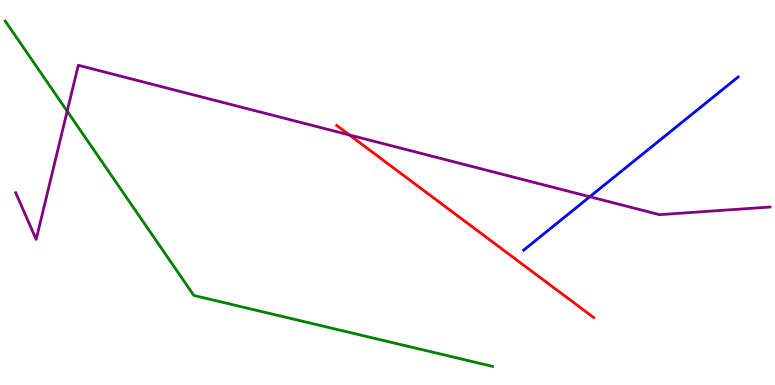[{'lines': ['blue', 'red'], 'intersections': []}, {'lines': ['green', 'red'], 'intersections': []}, {'lines': ['purple', 'red'], 'intersections': [{'x': 4.51, 'y': 6.49}]}, {'lines': ['blue', 'green'], 'intersections': []}, {'lines': ['blue', 'purple'], 'intersections': [{'x': 7.61, 'y': 4.89}]}, {'lines': ['green', 'purple'], 'intersections': [{'x': 0.867, 'y': 7.11}]}]